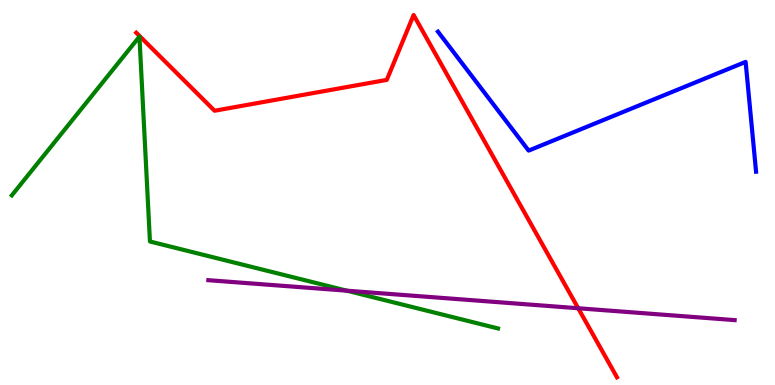[{'lines': ['blue', 'red'], 'intersections': []}, {'lines': ['green', 'red'], 'intersections': []}, {'lines': ['purple', 'red'], 'intersections': [{'x': 7.46, 'y': 1.99}]}, {'lines': ['blue', 'green'], 'intersections': []}, {'lines': ['blue', 'purple'], 'intersections': []}, {'lines': ['green', 'purple'], 'intersections': [{'x': 4.48, 'y': 2.45}]}]